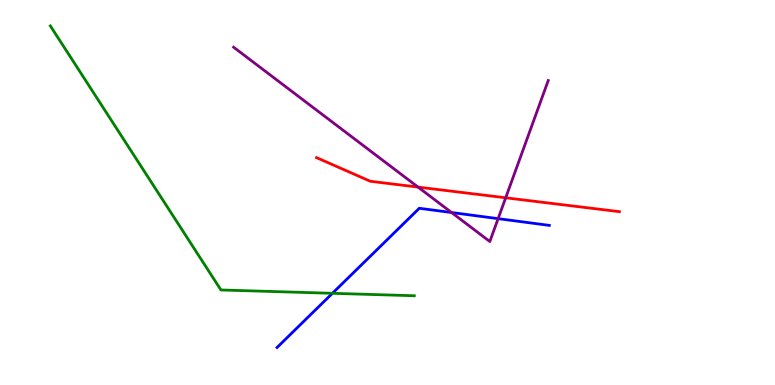[{'lines': ['blue', 'red'], 'intersections': []}, {'lines': ['green', 'red'], 'intersections': []}, {'lines': ['purple', 'red'], 'intersections': [{'x': 5.39, 'y': 5.14}, {'x': 6.52, 'y': 4.86}]}, {'lines': ['blue', 'green'], 'intersections': [{'x': 4.29, 'y': 2.38}]}, {'lines': ['blue', 'purple'], 'intersections': [{'x': 5.83, 'y': 4.48}, {'x': 6.43, 'y': 4.32}]}, {'lines': ['green', 'purple'], 'intersections': []}]